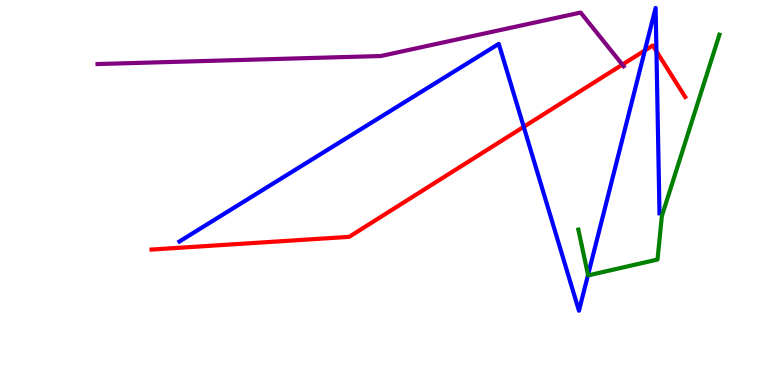[{'lines': ['blue', 'red'], 'intersections': [{'x': 6.76, 'y': 6.71}, {'x': 8.32, 'y': 8.69}, {'x': 8.47, 'y': 8.67}]}, {'lines': ['green', 'red'], 'intersections': []}, {'lines': ['purple', 'red'], 'intersections': [{'x': 8.03, 'y': 8.32}]}, {'lines': ['blue', 'green'], 'intersections': [{'x': 7.59, 'y': 2.86}]}, {'lines': ['blue', 'purple'], 'intersections': []}, {'lines': ['green', 'purple'], 'intersections': []}]